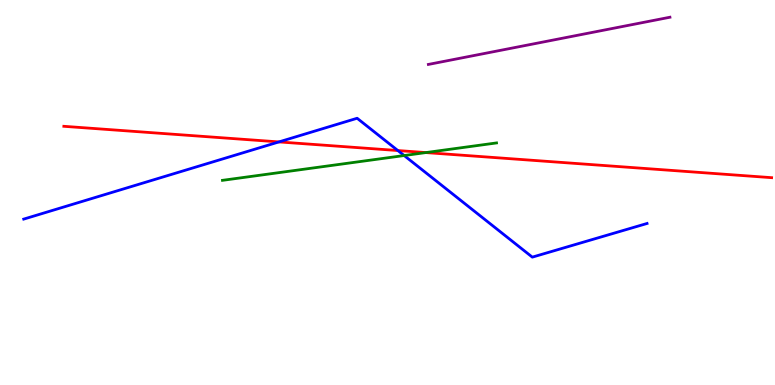[{'lines': ['blue', 'red'], 'intersections': [{'x': 3.6, 'y': 6.31}, {'x': 5.13, 'y': 6.09}]}, {'lines': ['green', 'red'], 'intersections': [{'x': 5.49, 'y': 6.04}]}, {'lines': ['purple', 'red'], 'intersections': []}, {'lines': ['blue', 'green'], 'intersections': [{'x': 5.21, 'y': 5.96}]}, {'lines': ['blue', 'purple'], 'intersections': []}, {'lines': ['green', 'purple'], 'intersections': []}]